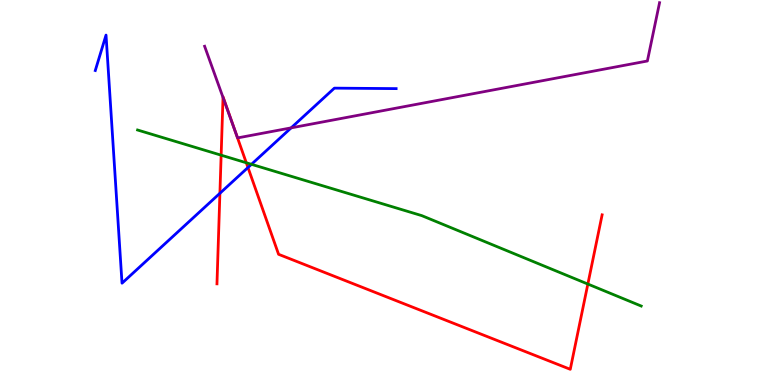[{'lines': ['blue', 'red'], 'intersections': [{'x': 2.84, 'y': 4.98}, {'x': 3.2, 'y': 5.65}]}, {'lines': ['green', 'red'], 'intersections': [{'x': 2.85, 'y': 5.97}, {'x': 3.18, 'y': 5.77}, {'x': 7.59, 'y': 2.62}]}, {'lines': ['purple', 'red'], 'intersections': [{'x': 2.88, 'y': 7.47}, {'x': 3.04, 'y': 6.57}]}, {'lines': ['blue', 'green'], 'intersections': [{'x': 3.24, 'y': 5.73}]}, {'lines': ['blue', 'purple'], 'intersections': [{'x': 3.76, 'y': 6.68}]}, {'lines': ['green', 'purple'], 'intersections': []}]